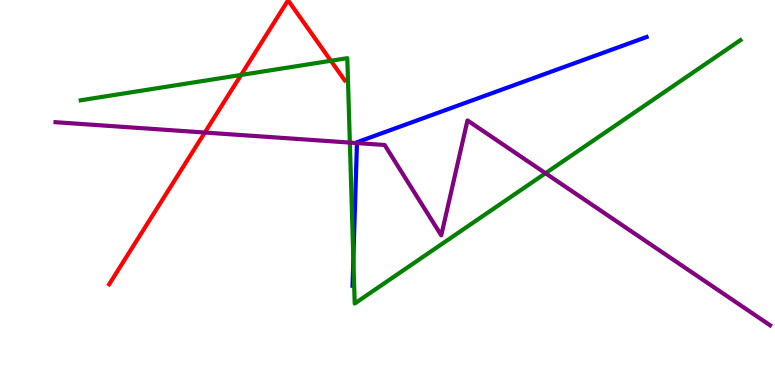[{'lines': ['blue', 'red'], 'intersections': []}, {'lines': ['green', 'red'], 'intersections': [{'x': 3.11, 'y': 8.05}, {'x': 4.27, 'y': 8.42}]}, {'lines': ['purple', 'red'], 'intersections': [{'x': 2.64, 'y': 6.56}]}, {'lines': ['blue', 'green'], 'intersections': [{'x': 4.56, 'y': 3.27}]}, {'lines': ['blue', 'purple'], 'intersections': [{'x': 4.61, 'y': 6.28}]}, {'lines': ['green', 'purple'], 'intersections': [{'x': 4.51, 'y': 6.3}, {'x': 7.04, 'y': 5.5}]}]